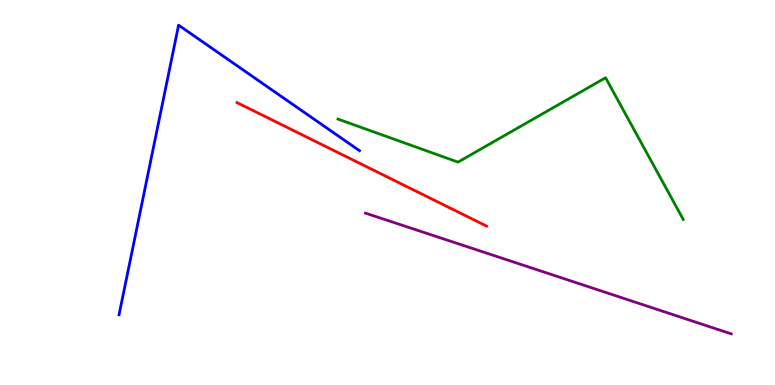[{'lines': ['blue', 'red'], 'intersections': []}, {'lines': ['green', 'red'], 'intersections': []}, {'lines': ['purple', 'red'], 'intersections': []}, {'lines': ['blue', 'green'], 'intersections': []}, {'lines': ['blue', 'purple'], 'intersections': []}, {'lines': ['green', 'purple'], 'intersections': []}]